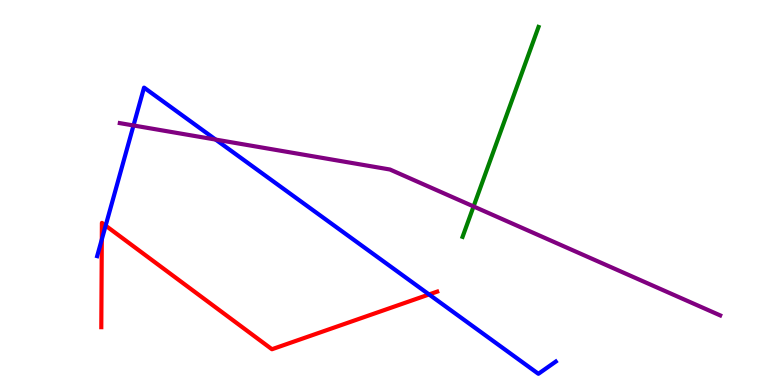[{'lines': ['blue', 'red'], 'intersections': [{'x': 1.31, 'y': 3.78}, {'x': 1.36, 'y': 4.14}, {'x': 5.54, 'y': 2.35}]}, {'lines': ['green', 'red'], 'intersections': []}, {'lines': ['purple', 'red'], 'intersections': []}, {'lines': ['blue', 'green'], 'intersections': []}, {'lines': ['blue', 'purple'], 'intersections': [{'x': 1.72, 'y': 6.74}, {'x': 2.78, 'y': 6.37}]}, {'lines': ['green', 'purple'], 'intersections': [{'x': 6.11, 'y': 4.64}]}]